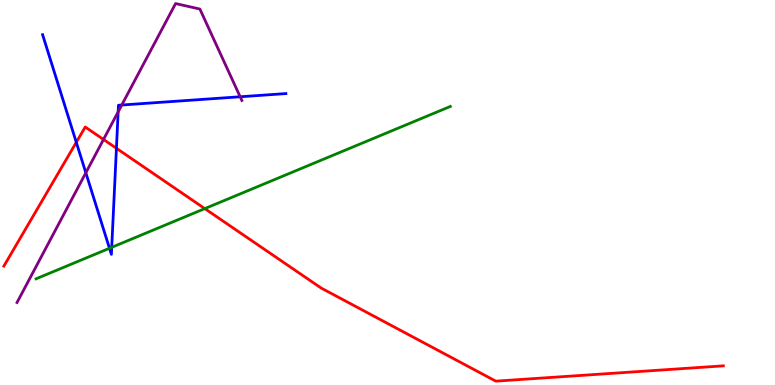[{'lines': ['blue', 'red'], 'intersections': [{'x': 0.985, 'y': 6.3}, {'x': 1.5, 'y': 6.15}]}, {'lines': ['green', 'red'], 'intersections': [{'x': 2.64, 'y': 4.58}]}, {'lines': ['purple', 'red'], 'intersections': [{'x': 1.34, 'y': 6.38}]}, {'lines': ['blue', 'green'], 'intersections': [{'x': 1.41, 'y': 3.55}, {'x': 1.44, 'y': 3.58}]}, {'lines': ['blue', 'purple'], 'intersections': [{'x': 1.11, 'y': 5.51}, {'x': 1.52, 'y': 7.1}, {'x': 1.57, 'y': 7.27}, {'x': 3.1, 'y': 7.49}]}, {'lines': ['green', 'purple'], 'intersections': []}]